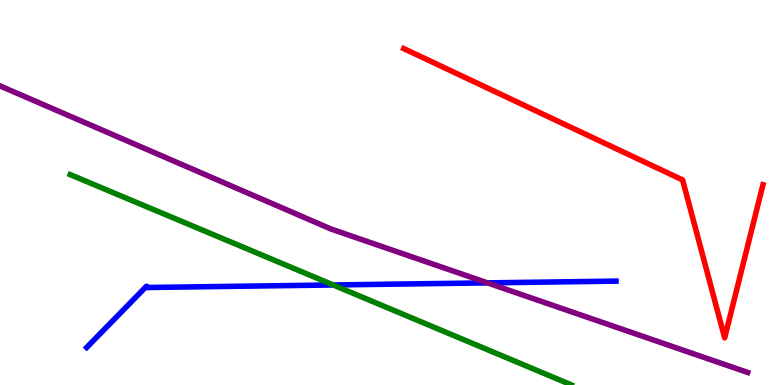[{'lines': ['blue', 'red'], 'intersections': []}, {'lines': ['green', 'red'], 'intersections': []}, {'lines': ['purple', 'red'], 'intersections': []}, {'lines': ['blue', 'green'], 'intersections': [{'x': 4.3, 'y': 2.6}]}, {'lines': ['blue', 'purple'], 'intersections': [{'x': 6.29, 'y': 2.65}]}, {'lines': ['green', 'purple'], 'intersections': []}]